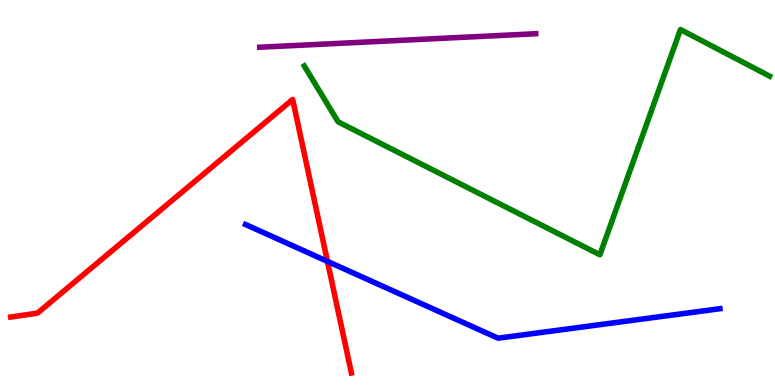[{'lines': ['blue', 'red'], 'intersections': [{'x': 4.22, 'y': 3.21}]}, {'lines': ['green', 'red'], 'intersections': []}, {'lines': ['purple', 'red'], 'intersections': []}, {'lines': ['blue', 'green'], 'intersections': []}, {'lines': ['blue', 'purple'], 'intersections': []}, {'lines': ['green', 'purple'], 'intersections': []}]